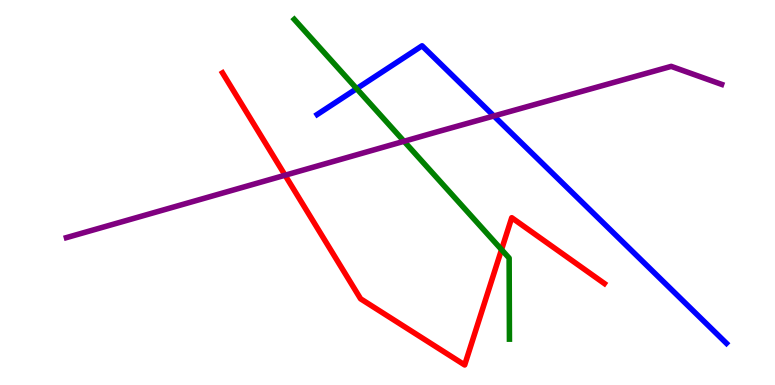[{'lines': ['blue', 'red'], 'intersections': []}, {'lines': ['green', 'red'], 'intersections': [{'x': 6.47, 'y': 3.52}]}, {'lines': ['purple', 'red'], 'intersections': [{'x': 3.68, 'y': 5.45}]}, {'lines': ['blue', 'green'], 'intersections': [{'x': 4.6, 'y': 7.7}]}, {'lines': ['blue', 'purple'], 'intersections': [{'x': 6.37, 'y': 6.99}]}, {'lines': ['green', 'purple'], 'intersections': [{'x': 5.21, 'y': 6.33}]}]